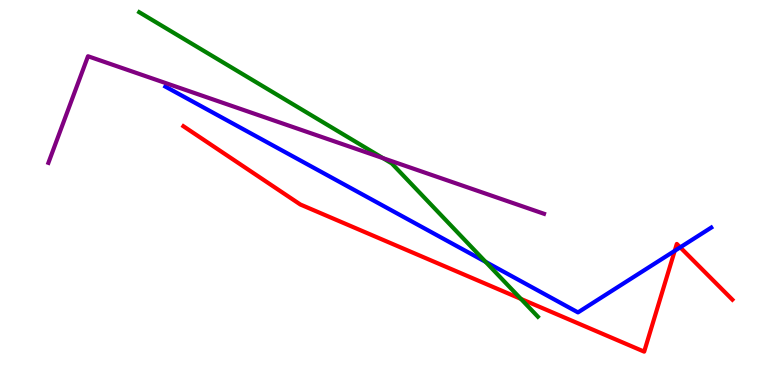[{'lines': ['blue', 'red'], 'intersections': [{'x': 8.71, 'y': 3.48}, {'x': 8.78, 'y': 3.58}]}, {'lines': ['green', 'red'], 'intersections': [{'x': 6.72, 'y': 2.24}]}, {'lines': ['purple', 'red'], 'intersections': []}, {'lines': ['blue', 'green'], 'intersections': [{'x': 6.27, 'y': 3.2}]}, {'lines': ['blue', 'purple'], 'intersections': []}, {'lines': ['green', 'purple'], 'intersections': [{'x': 4.94, 'y': 5.89}]}]